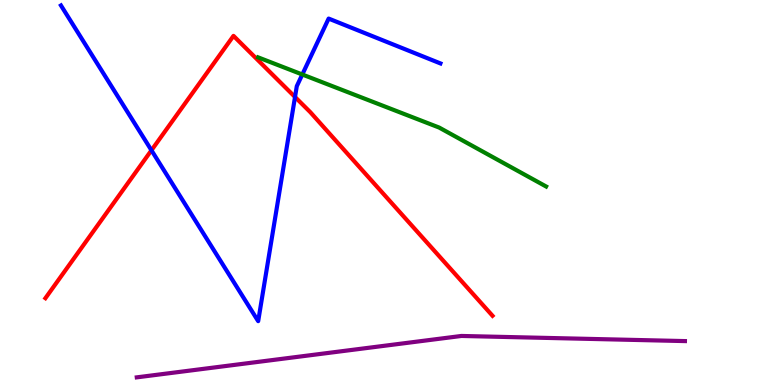[{'lines': ['blue', 'red'], 'intersections': [{'x': 1.95, 'y': 6.1}, {'x': 3.81, 'y': 7.48}]}, {'lines': ['green', 'red'], 'intersections': []}, {'lines': ['purple', 'red'], 'intersections': []}, {'lines': ['blue', 'green'], 'intersections': [{'x': 3.9, 'y': 8.06}]}, {'lines': ['blue', 'purple'], 'intersections': []}, {'lines': ['green', 'purple'], 'intersections': []}]